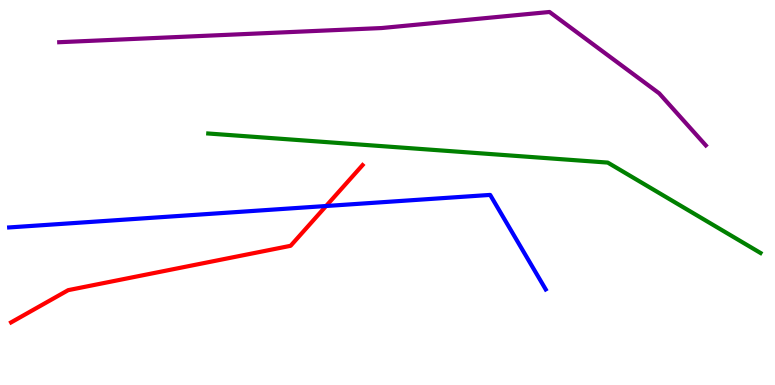[{'lines': ['blue', 'red'], 'intersections': [{'x': 4.21, 'y': 4.65}]}, {'lines': ['green', 'red'], 'intersections': []}, {'lines': ['purple', 'red'], 'intersections': []}, {'lines': ['blue', 'green'], 'intersections': []}, {'lines': ['blue', 'purple'], 'intersections': []}, {'lines': ['green', 'purple'], 'intersections': []}]